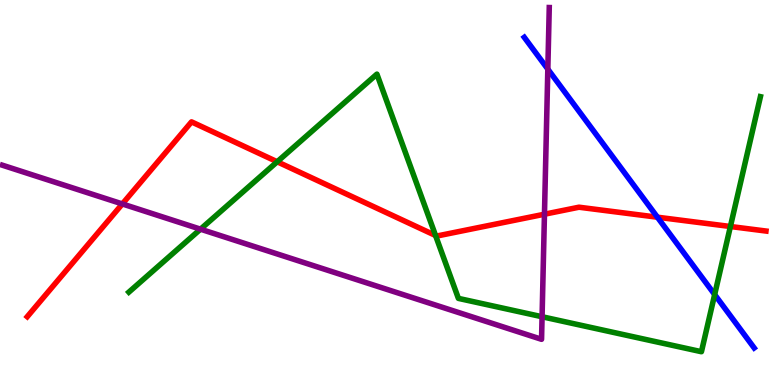[{'lines': ['blue', 'red'], 'intersections': [{'x': 8.48, 'y': 4.36}]}, {'lines': ['green', 'red'], 'intersections': [{'x': 3.58, 'y': 5.8}, {'x': 5.62, 'y': 3.88}, {'x': 9.42, 'y': 4.12}]}, {'lines': ['purple', 'red'], 'intersections': [{'x': 1.58, 'y': 4.7}, {'x': 7.03, 'y': 4.44}]}, {'lines': ['blue', 'green'], 'intersections': [{'x': 9.22, 'y': 2.35}]}, {'lines': ['blue', 'purple'], 'intersections': [{'x': 7.07, 'y': 8.2}]}, {'lines': ['green', 'purple'], 'intersections': [{'x': 2.59, 'y': 4.05}, {'x': 6.99, 'y': 1.77}]}]